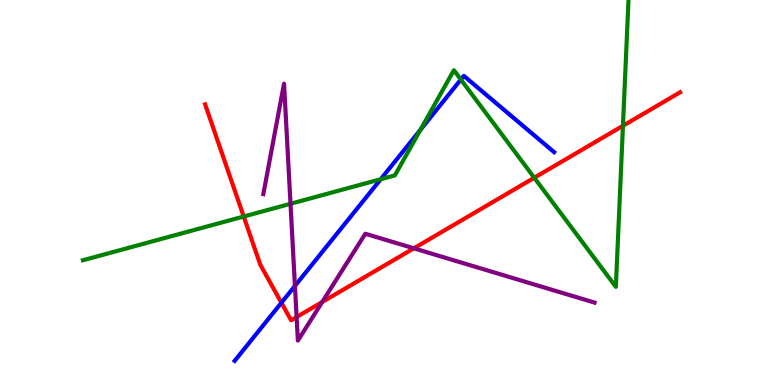[{'lines': ['blue', 'red'], 'intersections': [{'x': 3.63, 'y': 2.14}]}, {'lines': ['green', 'red'], 'intersections': [{'x': 3.14, 'y': 4.38}, {'x': 6.89, 'y': 5.38}, {'x': 8.04, 'y': 6.73}]}, {'lines': ['purple', 'red'], 'intersections': [{'x': 3.83, 'y': 1.77}, {'x': 4.16, 'y': 2.16}, {'x': 5.34, 'y': 3.55}]}, {'lines': ['blue', 'green'], 'intersections': [{'x': 4.91, 'y': 5.34}, {'x': 5.42, 'y': 6.63}, {'x': 5.95, 'y': 7.93}]}, {'lines': ['blue', 'purple'], 'intersections': [{'x': 3.81, 'y': 2.57}]}, {'lines': ['green', 'purple'], 'intersections': [{'x': 3.75, 'y': 4.71}]}]